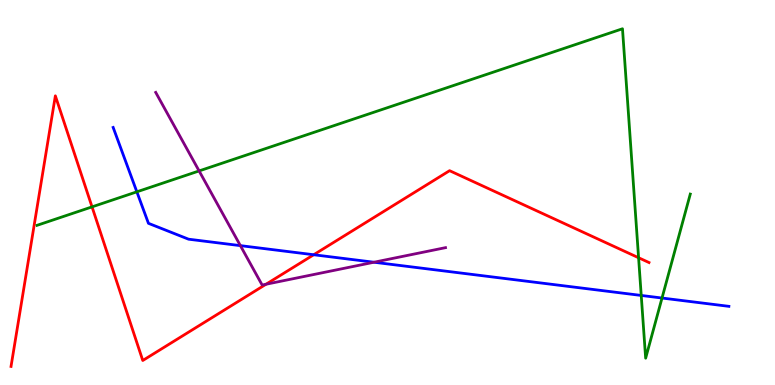[{'lines': ['blue', 'red'], 'intersections': [{'x': 4.05, 'y': 3.38}]}, {'lines': ['green', 'red'], 'intersections': [{'x': 1.19, 'y': 4.63}, {'x': 8.24, 'y': 3.31}]}, {'lines': ['purple', 'red'], 'intersections': [{'x': 3.43, 'y': 2.62}]}, {'lines': ['blue', 'green'], 'intersections': [{'x': 1.77, 'y': 5.02}, {'x': 8.27, 'y': 2.33}, {'x': 8.54, 'y': 2.26}]}, {'lines': ['blue', 'purple'], 'intersections': [{'x': 3.1, 'y': 3.62}, {'x': 4.83, 'y': 3.19}]}, {'lines': ['green', 'purple'], 'intersections': [{'x': 2.57, 'y': 5.56}]}]